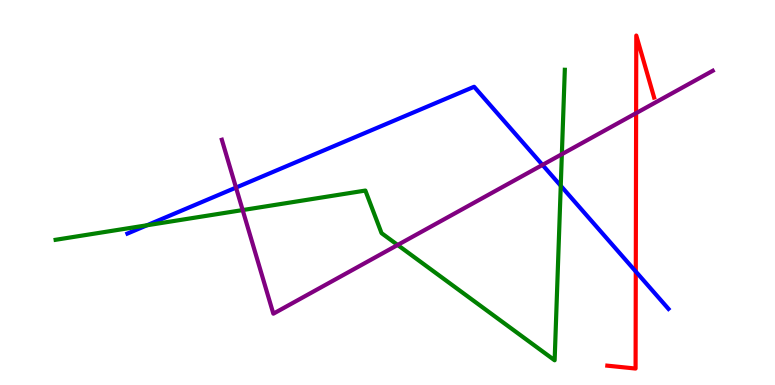[{'lines': ['blue', 'red'], 'intersections': [{'x': 8.2, 'y': 2.95}]}, {'lines': ['green', 'red'], 'intersections': []}, {'lines': ['purple', 'red'], 'intersections': [{'x': 8.21, 'y': 7.06}]}, {'lines': ['blue', 'green'], 'intersections': [{'x': 1.9, 'y': 4.15}, {'x': 7.24, 'y': 5.17}]}, {'lines': ['blue', 'purple'], 'intersections': [{'x': 3.05, 'y': 5.13}, {'x': 7.0, 'y': 5.72}]}, {'lines': ['green', 'purple'], 'intersections': [{'x': 3.13, 'y': 4.54}, {'x': 5.13, 'y': 3.64}, {'x': 7.25, 'y': 5.99}]}]